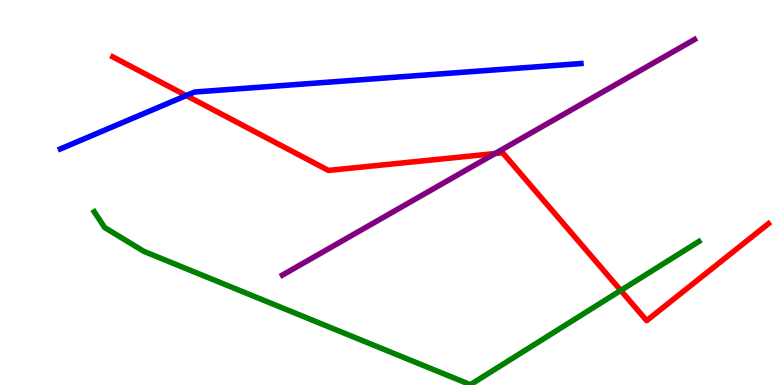[{'lines': ['blue', 'red'], 'intersections': [{'x': 2.4, 'y': 7.52}]}, {'lines': ['green', 'red'], 'intersections': [{'x': 8.01, 'y': 2.46}]}, {'lines': ['purple', 'red'], 'intersections': [{'x': 6.39, 'y': 6.01}]}, {'lines': ['blue', 'green'], 'intersections': []}, {'lines': ['blue', 'purple'], 'intersections': []}, {'lines': ['green', 'purple'], 'intersections': []}]